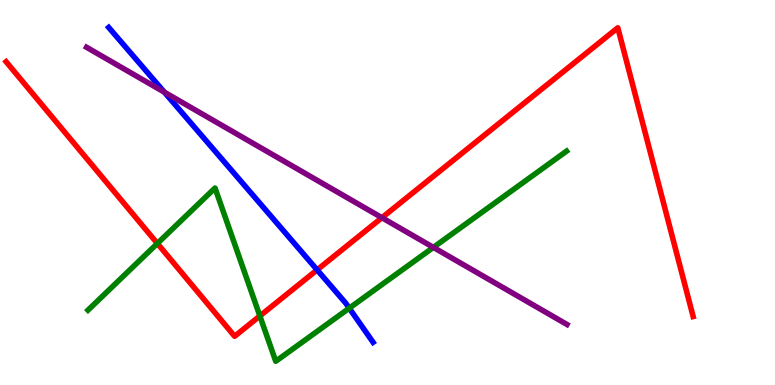[{'lines': ['blue', 'red'], 'intersections': [{'x': 4.09, 'y': 2.99}]}, {'lines': ['green', 'red'], 'intersections': [{'x': 2.03, 'y': 3.68}, {'x': 3.35, 'y': 1.79}]}, {'lines': ['purple', 'red'], 'intersections': [{'x': 4.93, 'y': 4.35}]}, {'lines': ['blue', 'green'], 'intersections': [{'x': 4.51, 'y': 2.0}]}, {'lines': ['blue', 'purple'], 'intersections': [{'x': 2.12, 'y': 7.61}]}, {'lines': ['green', 'purple'], 'intersections': [{'x': 5.59, 'y': 3.57}]}]